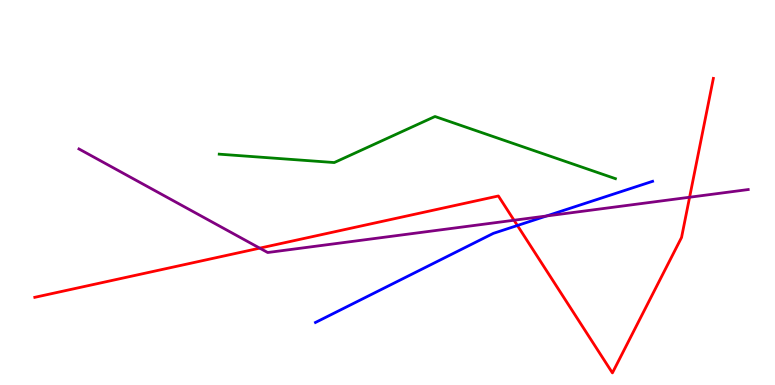[{'lines': ['blue', 'red'], 'intersections': [{'x': 6.68, 'y': 4.14}]}, {'lines': ['green', 'red'], 'intersections': []}, {'lines': ['purple', 'red'], 'intersections': [{'x': 3.35, 'y': 3.55}, {'x': 6.63, 'y': 4.28}, {'x': 8.9, 'y': 4.88}]}, {'lines': ['blue', 'green'], 'intersections': []}, {'lines': ['blue', 'purple'], 'intersections': [{'x': 7.05, 'y': 4.39}]}, {'lines': ['green', 'purple'], 'intersections': []}]